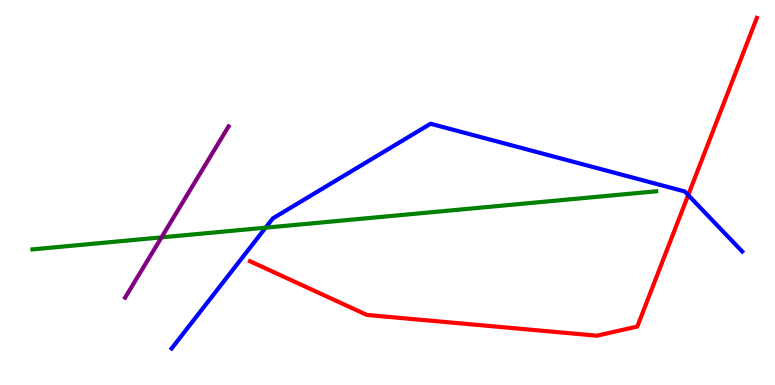[{'lines': ['blue', 'red'], 'intersections': [{'x': 8.88, 'y': 4.93}]}, {'lines': ['green', 'red'], 'intersections': []}, {'lines': ['purple', 'red'], 'intersections': []}, {'lines': ['blue', 'green'], 'intersections': [{'x': 3.43, 'y': 4.09}]}, {'lines': ['blue', 'purple'], 'intersections': []}, {'lines': ['green', 'purple'], 'intersections': [{'x': 2.08, 'y': 3.83}]}]